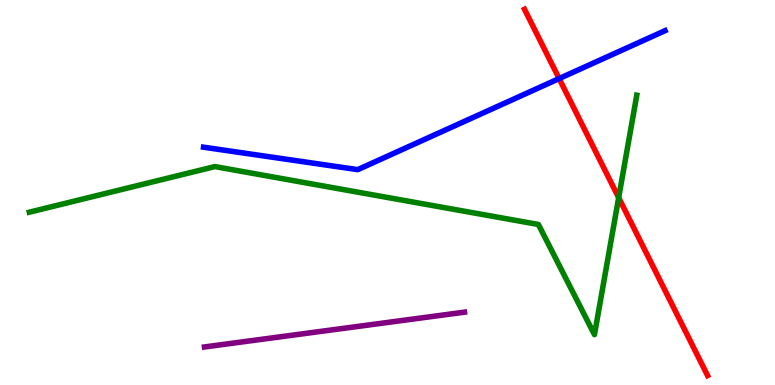[{'lines': ['blue', 'red'], 'intersections': [{'x': 7.21, 'y': 7.96}]}, {'lines': ['green', 'red'], 'intersections': [{'x': 7.98, 'y': 4.87}]}, {'lines': ['purple', 'red'], 'intersections': []}, {'lines': ['blue', 'green'], 'intersections': []}, {'lines': ['blue', 'purple'], 'intersections': []}, {'lines': ['green', 'purple'], 'intersections': []}]